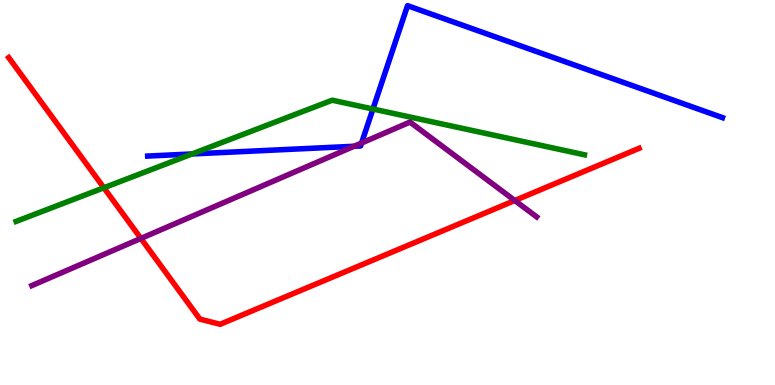[{'lines': ['blue', 'red'], 'intersections': []}, {'lines': ['green', 'red'], 'intersections': [{'x': 1.34, 'y': 5.12}]}, {'lines': ['purple', 'red'], 'intersections': [{'x': 1.82, 'y': 3.81}, {'x': 6.64, 'y': 4.79}]}, {'lines': ['blue', 'green'], 'intersections': [{'x': 2.48, 'y': 6.0}, {'x': 4.81, 'y': 7.17}]}, {'lines': ['blue', 'purple'], 'intersections': [{'x': 4.57, 'y': 6.2}, {'x': 4.67, 'y': 6.29}]}, {'lines': ['green', 'purple'], 'intersections': []}]